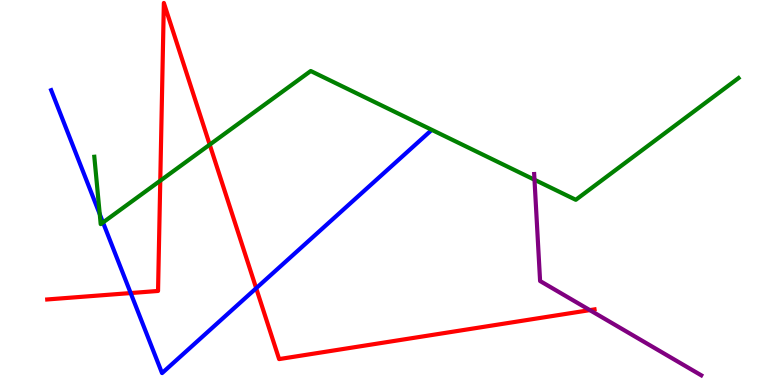[{'lines': ['blue', 'red'], 'intersections': [{'x': 1.69, 'y': 2.39}, {'x': 3.31, 'y': 2.51}]}, {'lines': ['green', 'red'], 'intersections': [{'x': 2.07, 'y': 5.31}, {'x': 2.71, 'y': 6.24}]}, {'lines': ['purple', 'red'], 'intersections': [{'x': 7.61, 'y': 1.94}]}, {'lines': ['blue', 'green'], 'intersections': [{'x': 1.29, 'y': 4.44}, {'x': 1.33, 'y': 4.22}]}, {'lines': ['blue', 'purple'], 'intersections': []}, {'lines': ['green', 'purple'], 'intersections': [{'x': 6.9, 'y': 5.33}]}]